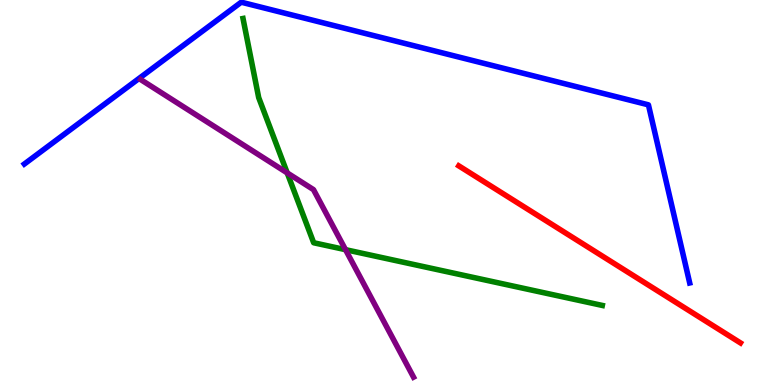[{'lines': ['blue', 'red'], 'intersections': []}, {'lines': ['green', 'red'], 'intersections': []}, {'lines': ['purple', 'red'], 'intersections': []}, {'lines': ['blue', 'green'], 'intersections': []}, {'lines': ['blue', 'purple'], 'intersections': []}, {'lines': ['green', 'purple'], 'intersections': [{'x': 3.71, 'y': 5.51}, {'x': 4.46, 'y': 3.51}]}]